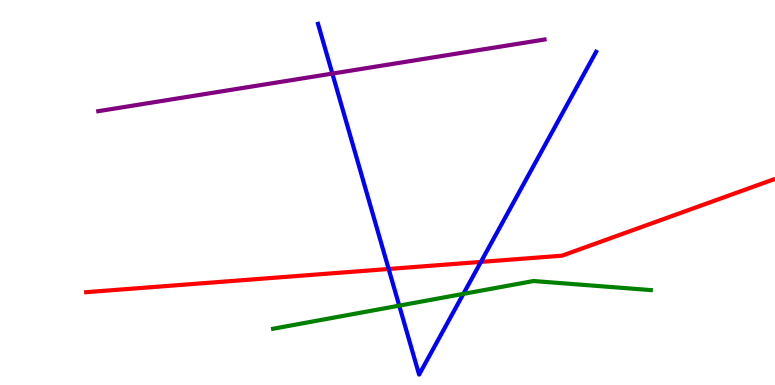[{'lines': ['blue', 'red'], 'intersections': [{'x': 5.01, 'y': 3.01}, {'x': 6.21, 'y': 3.2}]}, {'lines': ['green', 'red'], 'intersections': []}, {'lines': ['purple', 'red'], 'intersections': []}, {'lines': ['blue', 'green'], 'intersections': [{'x': 5.15, 'y': 2.06}, {'x': 5.98, 'y': 2.37}]}, {'lines': ['blue', 'purple'], 'intersections': [{'x': 4.29, 'y': 8.09}]}, {'lines': ['green', 'purple'], 'intersections': []}]